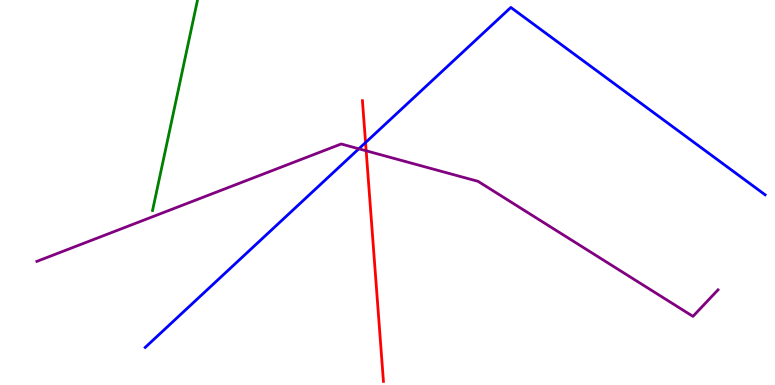[{'lines': ['blue', 'red'], 'intersections': [{'x': 4.72, 'y': 6.3}]}, {'lines': ['green', 'red'], 'intersections': []}, {'lines': ['purple', 'red'], 'intersections': [{'x': 4.72, 'y': 6.08}]}, {'lines': ['blue', 'green'], 'intersections': []}, {'lines': ['blue', 'purple'], 'intersections': [{'x': 4.63, 'y': 6.14}]}, {'lines': ['green', 'purple'], 'intersections': []}]